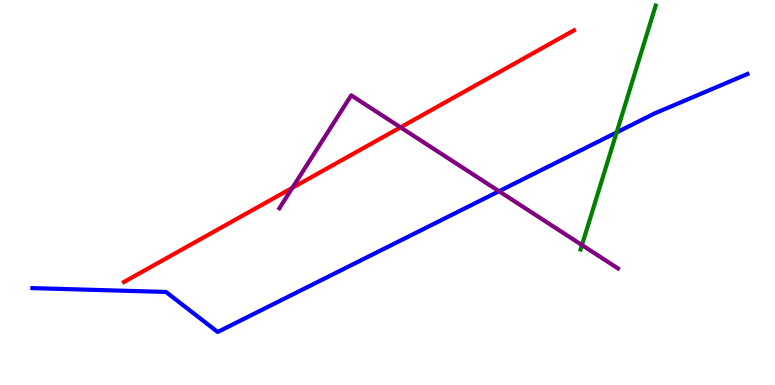[{'lines': ['blue', 'red'], 'intersections': []}, {'lines': ['green', 'red'], 'intersections': []}, {'lines': ['purple', 'red'], 'intersections': [{'x': 3.77, 'y': 5.12}, {'x': 5.17, 'y': 6.69}]}, {'lines': ['blue', 'green'], 'intersections': [{'x': 7.96, 'y': 6.56}]}, {'lines': ['blue', 'purple'], 'intersections': [{'x': 6.44, 'y': 5.03}]}, {'lines': ['green', 'purple'], 'intersections': [{'x': 7.51, 'y': 3.63}]}]